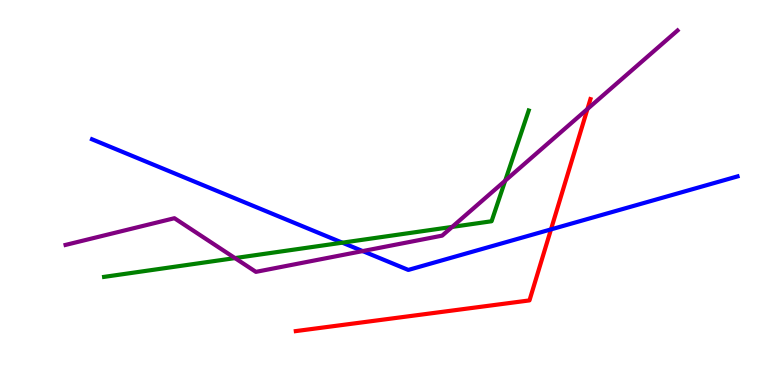[{'lines': ['blue', 'red'], 'intersections': [{'x': 7.11, 'y': 4.04}]}, {'lines': ['green', 'red'], 'intersections': []}, {'lines': ['purple', 'red'], 'intersections': [{'x': 7.58, 'y': 7.17}]}, {'lines': ['blue', 'green'], 'intersections': [{'x': 4.42, 'y': 3.7}]}, {'lines': ['blue', 'purple'], 'intersections': [{'x': 4.68, 'y': 3.48}]}, {'lines': ['green', 'purple'], 'intersections': [{'x': 3.03, 'y': 3.3}, {'x': 5.83, 'y': 4.11}, {'x': 6.52, 'y': 5.31}]}]